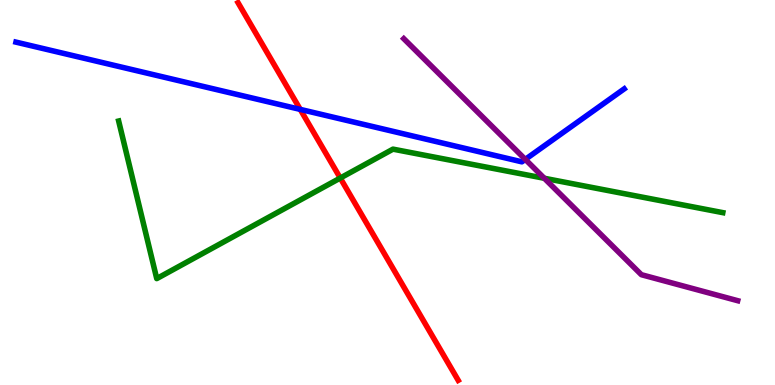[{'lines': ['blue', 'red'], 'intersections': [{'x': 3.87, 'y': 7.16}]}, {'lines': ['green', 'red'], 'intersections': [{'x': 4.39, 'y': 5.38}]}, {'lines': ['purple', 'red'], 'intersections': []}, {'lines': ['blue', 'green'], 'intersections': []}, {'lines': ['blue', 'purple'], 'intersections': [{'x': 6.78, 'y': 5.86}]}, {'lines': ['green', 'purple'], 'intersections': [{'x': 7.02, 'y': 5.37}]}]